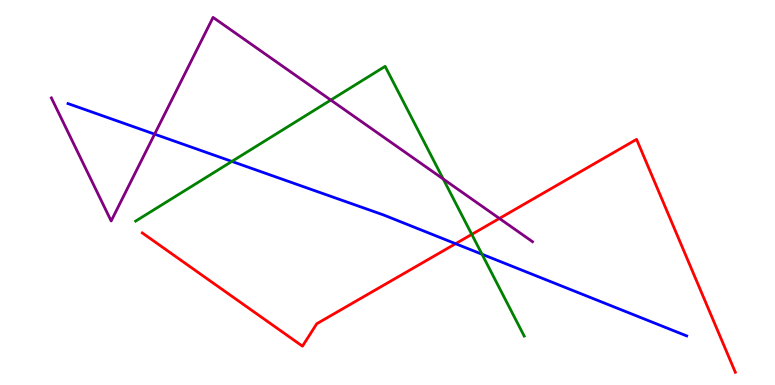[{'lines': ['blue', 'red'], 'intersections': [{'x': 5.88, 'y': 3.67}]}, {'lines': ['green', 'red'], 'intersections': [{'x': 6.09, 'y': 3.91}]}, {'lines': ['purple', 'red'], 'intersections': [{'x': 6.44, 'y': 4.33}]}, {'lines': ['blue', 'green'], 'intersections': [{'x': 2.99, 'y': 5.81}, {'x': 6.22, 'y': 3.4}]}, {'lines': ['blue', 'purple'], 'intersections': [{'x': 2.0, 'y': 6.52}]}, {'lines': ['green', 'purple'], 'intersections': [{'x': 4.27, 'y': 7.4}, {'x': 5.72, 'y': 5.35}]}]